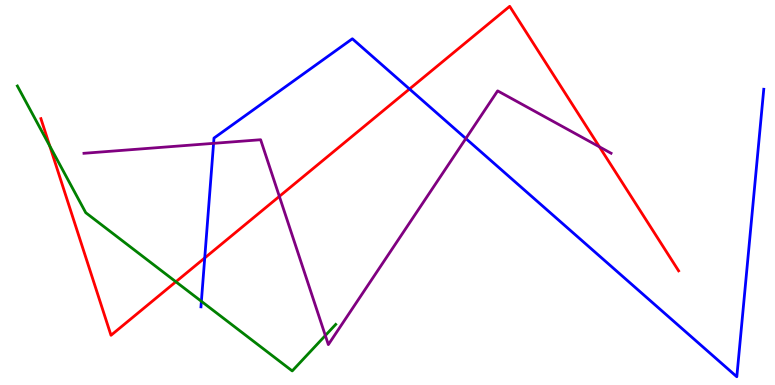[{'lines': ['blue', 'red'], 'intersections': [{'x': 2.64, 'y': 3.3}, {'x': 5.28, 'y': 7.69}]}, {'lines': ['green', 'red'], 'intersections': [{'x': 0.642, 'y': 6.21}, {'x': 2.27, 'y': 2.68}]}, {'lines': ['purple', 'red'], 'intersections': [{'x': 3.6, 'y': 4.9}, {'x': 7.73, 'y': 6.19}]}, {'lines': ['blue', 'green'], 'intersections': [{'x': 2.6, 'y': 2.17}]}, {'lines': ['blue', 'purple'], 'intersections': [{'x': 2.76, 'y': 6.28}, {'x': 6.01, 'y': 6.4}]}, {'lines': ['green', 'purple'], 'intersections': [{'x': 4.2, 'y': 1.29}]}]